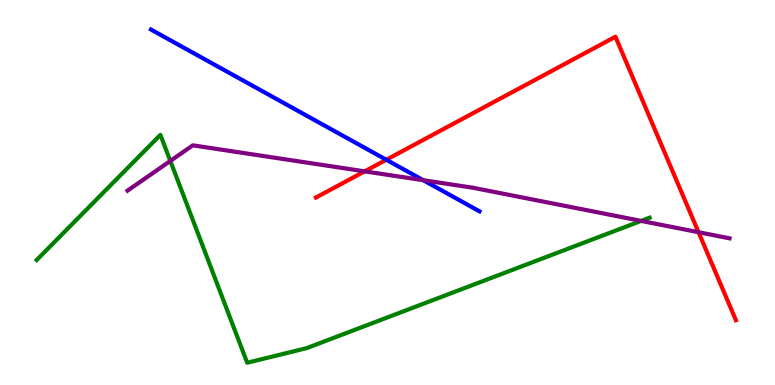[{'lines': ['blue', 'red'], 'intersections': [{'x': 4.98, 'y': 5.85}]}, {'lines': ['green', 'red'], 'intersections': []}, {'lines': ['purple', 'red'], 'intersections': [{'x': 4.71, 'y': 5.55}, {'x': 9.01, 'y': 3.97}]}, {'lines': ['blue', 'green'], 'intersections': []}, {'lines': ['blue', 'purple'], 'intersections': [{'x': 5.46, 'y': 5.32}]}, {'lines': ['green', 'purple'], 'intersections': [{'x': 2.2, 'y': 5.82}, {'x': 8.27, 'y': 4.26}]}]